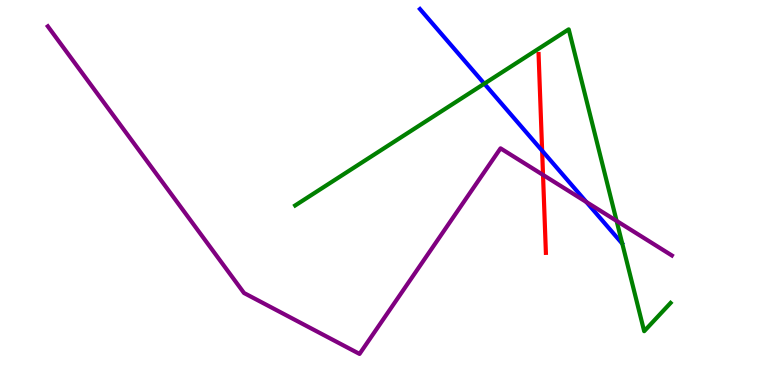[{'lines': ['blue', 'red'], 'intersections': [{'x': 7.0, 'y': 6.09}]}, {'lines': ['green', 'red'], 'intersections': []}, {'lines': ['purple', 'red'], 'intersections': [{'x': 7.01, 'y': 5.46}]}, {'lines': ['blue', 'green'], 'intersections': [{'x': 6.25, 'y': 7.83}]}, {'lines': ['blue', 'purple'], 'intersections': [{'x': 7.57, 'y': 4.75}]}, {'lines': ['green', 'purple'], 'intersections': [{'x': 7.96, 'y': 4.26}]}]